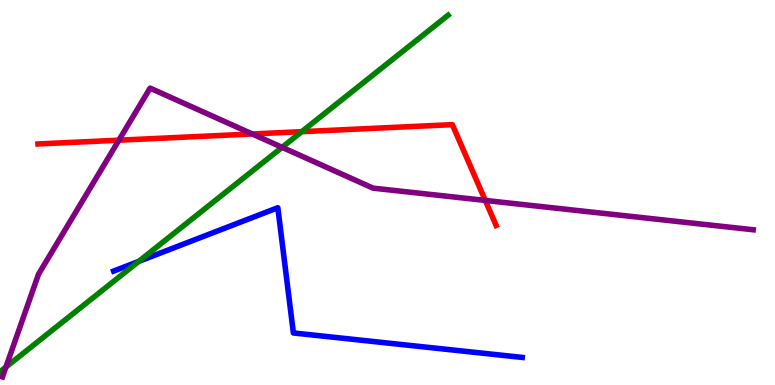[{'lines': ['blue', 'red'], 'intersections': []}, {'lines': ['green', 'red'], 'intersections': [{'x': 3.89, 'y': 6.58}]}, {'lines': ['purple', 'red'], 'intersections': [{'x': 1.53, 'y': 6.36}, {'x': 3.26, 'y': 6.52}, {'x': 6.26, 'y': 4.79}]}, {'lines': ['blue', 'green'], 'intersections': [{'x': 1.79, 'y': 3.21}]}, {'lines': ['blue', 'purple'], 'intersections': []}, {'lines': ['green', 'purple'], 'intersections': [{'x': 0.0761, 'y': 0.465}, {'x': 3.64, 'y': 6.17}]}]